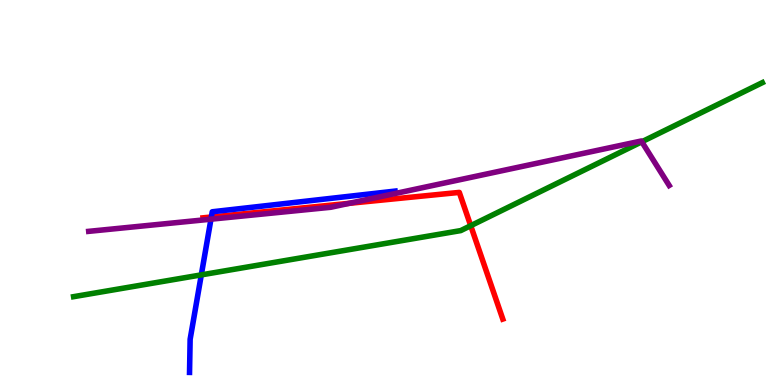[{'lines': ['blue', 'red'], 'intersections': [{'x': 2.73, 'y': 4.36}]}, {'lines': ['green', 'red'], 'intersections': [{'x': 6.07, 'y': 4.14}]}, {'lines': ['purple', 'red'], 'intersections': [{'x': 4.51, 'y': 4.72}]}, {'lines': ['blue', 'green'], 'intersections': [{'x': 2.6, 'y': 2.86}]}, {'lines': ['blue', 'purple'], 'intersections': [{'x': 2.72, 'y': 4.31}]}, {'lines': ['green', 'purple'], 'intersections': [{'x': 8.28, 'y': 6.32}]}]